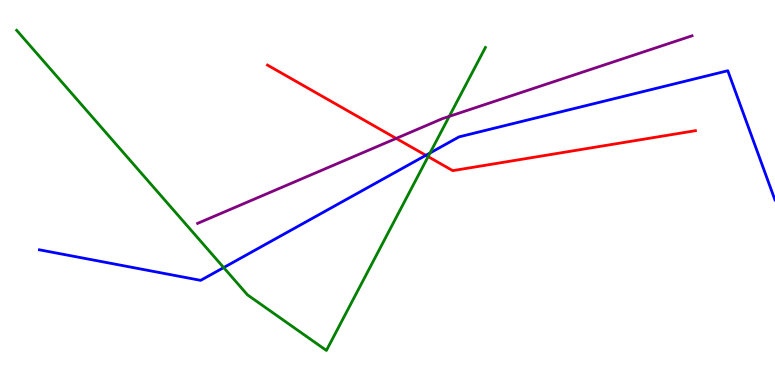[{'lines': ['blue', 'red'], 'intersections': [{'x': 5.49, 'y': 5.97}]}, {'lines': ['green', 'red'], 'intersections': [{'x': 5.52, 'y': 5.93}]}, {'lines': ['purple', 'red'], 'intersections': [{'x': 5.11, 'y': 6.4}]}, {'lines': ['blue', 'green'], 'intersections': [{'x': 2.89, 'y': 3.05}, {'x': 5.55, 'y': 6.03}]}, {'lines': ['blue', 'purple'], 'intersections': []}, {'lines': ['green', 'purple'], 'intersections': [{'x': 5.8, 'y': 6.98}]}]